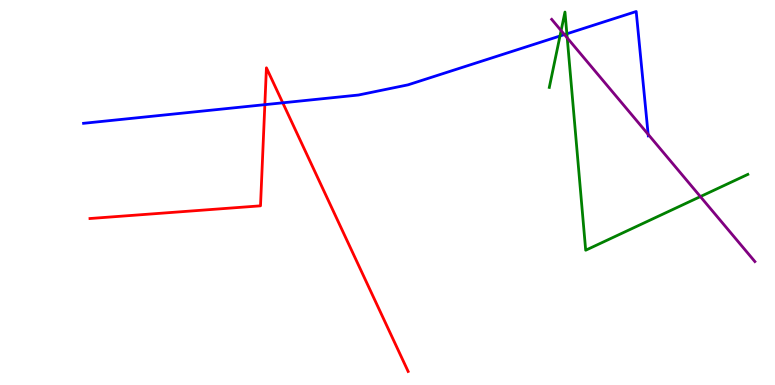[{'lines': ['blue', 'red'], 'intersections': [{'x': 3.42, 'y': 7.28}, {'x': 3.65, 'y': 7.33}]}, {'lines': ['green', 'red'], 'intersections': []}, {'lines': ['purple', 'red'], 'intersections': []}, {'lines': ['blue', 'green'], 'intersections': [{'x': 7.23, 'y': 9.06}, {'x': 7.31, 'y': 9.12}]}, {'lines': ['blue', 'purple'], 'intersections': [{'x': 7.28, 'y': 9.1}, {'x': 8.36, 'y': 6.51}]}, {'lines': ['green', 'purple'], 'intersections': [{'x': 7.24, 'y': 9.21}, {'x': 7.32, 'y': 9.02}, {'x': 9.04, 'y': 4.89}]}]